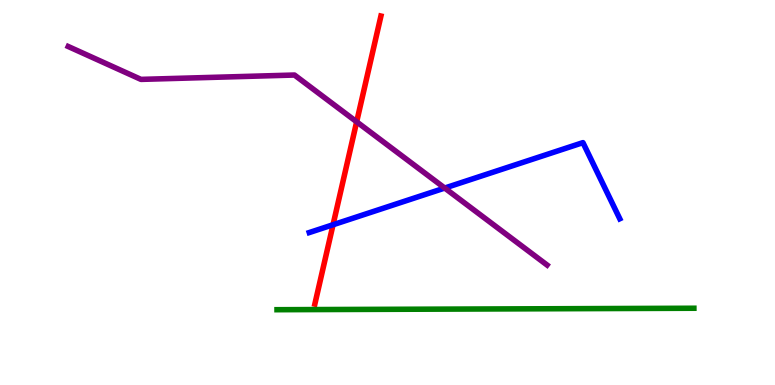[{'lines': ['blue', 'red'], 'intersections': [{'x': 4.3, 'y': 4.16}]}, {'lines': ['green', 'red'], 'intersections': []}, {'lines': ['purple', 'red'], 'intersections': [{'x': 4.6, 'y': 6.84}]}, {'lines': ['blue', 'green'], 'intersections': []}, {'lines': ['blue', 'purple'], 'intersections': [{'x': 5.74, 'y': 5.12}]}, {'lines': ['green', 'purple'], 'intersections': []}]